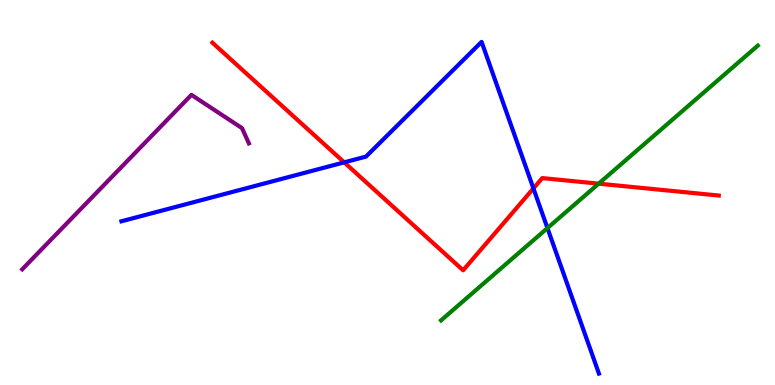[{'lines': ['blue', 'red'], 'intersections': [{'x': 4.44, 'y': 5.78}, {'x': 6.88, 'y': 5.11}]}, {'lines': ['green', 'red'], 'intersections': [{'x': 7.72, 'y': 5.23}]}, {'lines': ['purple', 'red'], 'intersections': []}, {'lines': ['blue', 'green'], 'intersections': [{'x': 7.06, 'y': 4.08}]}, {'lines': ['blue', 'purple'], 'intersections': []}, {'lines': ['green', 'purple'], 'intersections': []}]